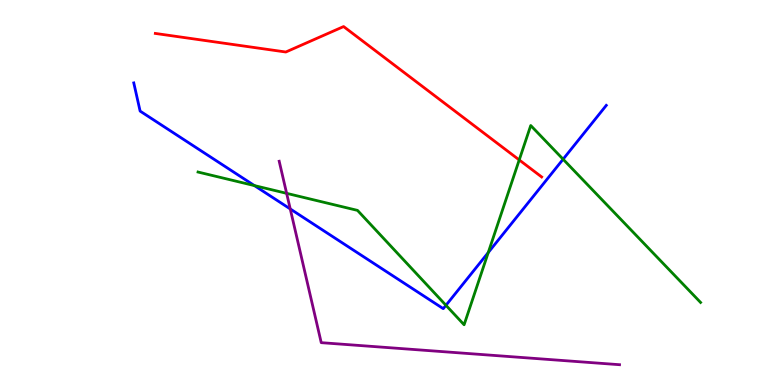[{'lines': ['blue', 'red'], 'intersections': []}, {'lines': ['green', 'red'], 'intersections': [{'x': 6.7, 'y': 5.85}]}, {'lines': ['purple', 'red'], 'intersections': []}, {'lines': ['blue', 'green'], 'intersections': [{'x': 3.28, 'y': 5.18}, {'x': 5.75, 'y': 2.07}, {'x': 6.3, 'y': 3.44}, {'x': 7.27, 'y': 5.86}]}, {'lines': ['blue', 'purple'], 'intersections': [{'x': 3.75, 'y': 4.57}]}, {'lines': ['green', 'purple'], 'intersections': [{'x': 3.7, 'y': 4.98}]}]